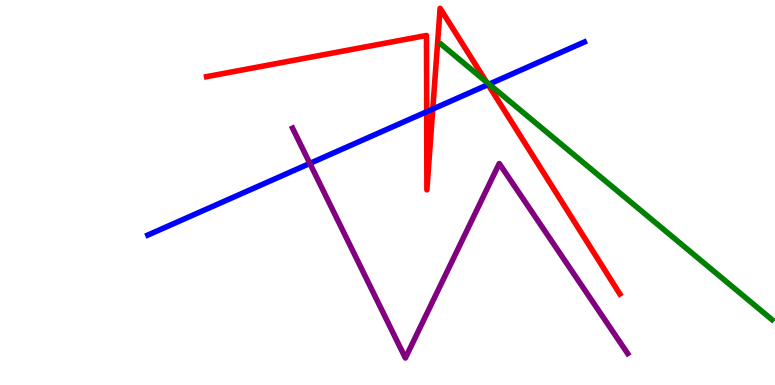[{'lines': ['blue', 'red'], 'intersections': [{'x': 5.51, 'y': 7.1}, {'x': 5.58, 'y': 7.17}, {'x': 6.3, 'y': 7.8}]}, {'lines': ['green', 'red'], 'intersections': [{'x': 6.28, 'y': 7.87}]}, {'lines': ['purple', 'red'], 'intersections': []}, {'lines': ['blue', 'green'], 'intersections': [{'x': 6.31, 'y': 7.81}]}, {'lines': ['blue', 'purple'], 'intersections': [{'x': 4.0, 'y': 5.76}]}, {'lines': ['green', 'purple'], 'intersections': []}]